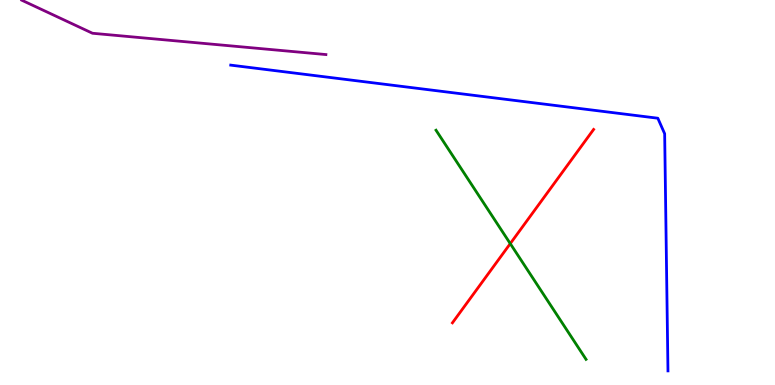[{'lines': ['blue', 'red'], 'intersections': []}, {'lines': ['green', 'red'], 'intersections': [{'x': 6.58, 'y': 3.67}]}, {'lines': ['purple', 'red'], 'intersections': []}, {'lines': ['blue', 'green'], 'intersections': []}, {'lines': ['blue', 'purple'], 'intersections': []}, {'lines': ['green', 'purple'], 'intersections': []}]